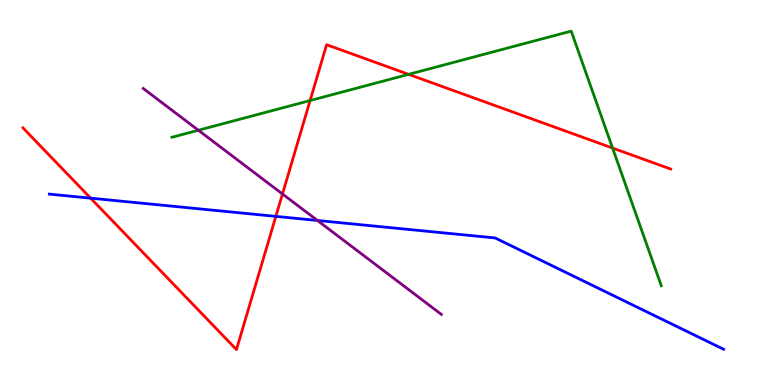[{'lines': ['blue', 'red'], 'intersections': [{'x': 1.17, 'y': 4.85}, {'x': 3.56, 'y': 4.38}]}, {'lines': ['green', 'red'], 'intersections': [{'x': 4.0, 'y': 7.39}, {'x': 5.27, 'y': 8.07}, {'x': 7.9, 'y': 6.15}]}, {'lines': ['purple', 'red'], 'intersections': [{'x': 3.64, 'y': 4.96}]}, {'lines': ['blue', 'green'], 'intersections': []}, {'lines': ['blue', 'purple'], 'intersections': [{'x': 4.1, 'y': 4.27}]}, {'lines': ['green', 'purple'], 'intersections': [{'x': 2.56, 'y': 6.62}]}]